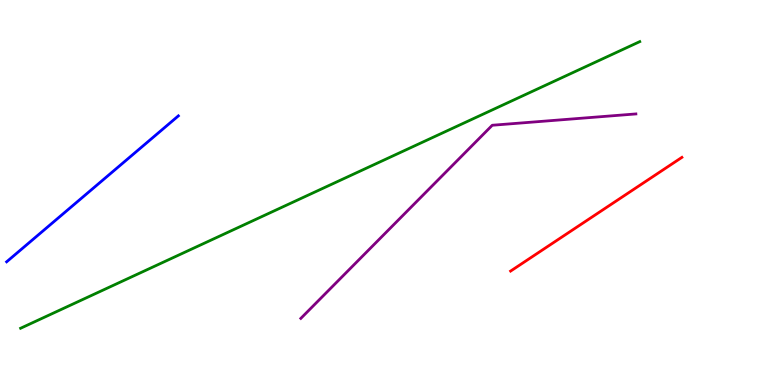[{'lines': ['blue', 'red'], 'intersections': []}, {'lines': ['green', 'red'], 'intersections': []}, {'lines': ['purple', 'red'], 'intersections': []}, {'lines': ['blue', 'green'], 'intersections': []}, {'lines': ['blue', 'purple'], 'intersections': []}, {'lines': ['green', 'purple'], 'intersections': []}]